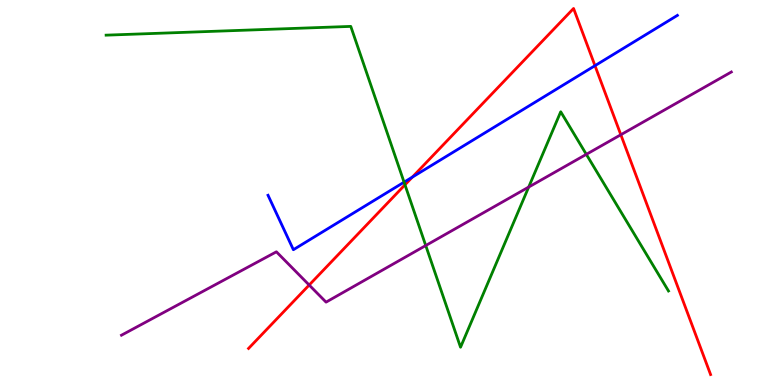[{'lines': ['blue', 'red'], 'intersections': [{'x': 5.32, 'y': 5.4}, {'x': 7.68, 'y': 8.29}]}, {'lines': ['green', 'red'], 'intersections': [{'x': 5.23, 'y': 5.2}]}, {'lines': ['purple', 'red'], 'intersections': [{'x': 3.99, 'y': 2.6}, {'x': 8.01, 'y': 6.5}]}, {'lines': ['blue', 'green'], 'intersections': [{'x': 5.21, 'y': 5.27}]}, {'lines': ['blue', 'purple'], 'intersections': []}, {'lines': ['green', 'purple'], 'intersections': [{'x': 5.49, 'y': 3.62}, {'x': 6.82, 'y': 5.14}, {'x': 7.57, 'y': 5.99}]}]